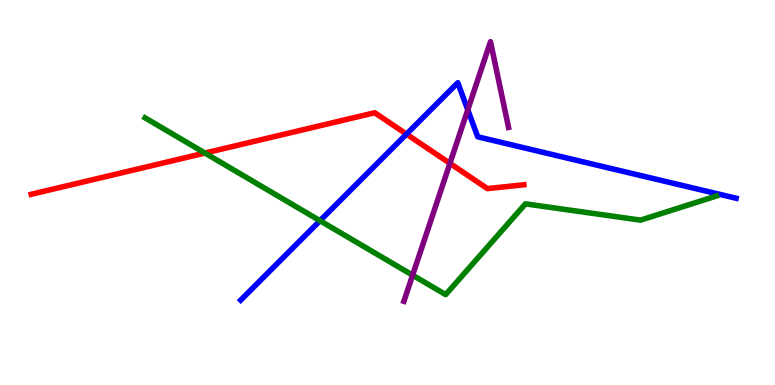[{'lines': ['blue', 'red'], 'intersections': [{'x': 5.24, 'y': 6.52}]}, {'lines': ['green', 'red'], 'intersections': [{'x': 2.64, 'y': 6.02}]}, {'lines': ['purple', 'red'], 'intersections': [{'x': 5.81, 'y': 5.76}]}, {'lines': ['blue', 'green'], 'intersections': [{'x': 4.13, 'y': 4.27}]}, {'lines': ['blue', 'purple'], 'intersections': [{'x': 6.04, 'y': 7.15}]}, {'lines': ['green', 'purple'], 'intersections': [{'x': 5.32, 'y': 2.85}]}]